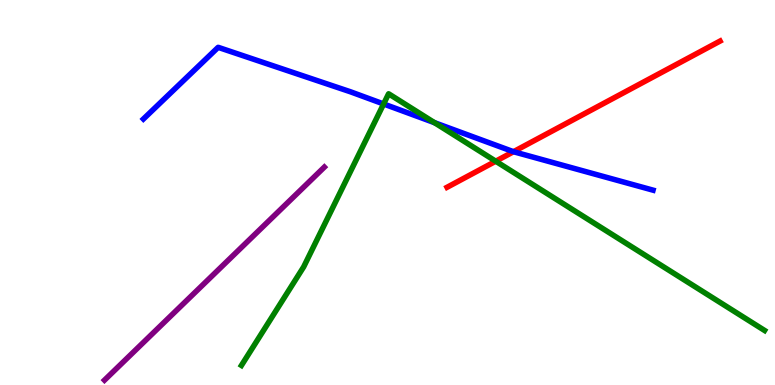[{'lines': ['blue', 'red'], 'intersections': [{'x': 6.63, 'y': 6.06}]}, {'lines': ['green', 'red'], 'intersections': [{'x': 6.4, 'y': 5.81}]}, {'lines': ['purple', 'red'], 'intersections': []}, {'lines': ['blue', 'green'], 'intersections': [{'x': 4.95, 'y': 7.3}, {'x': 5.61, 'y': 6.81}]}, {'lines': ['blue', 'purple'], 'intersections': []}, {'lines': ['green', 'purple'], 'intersections': []}]